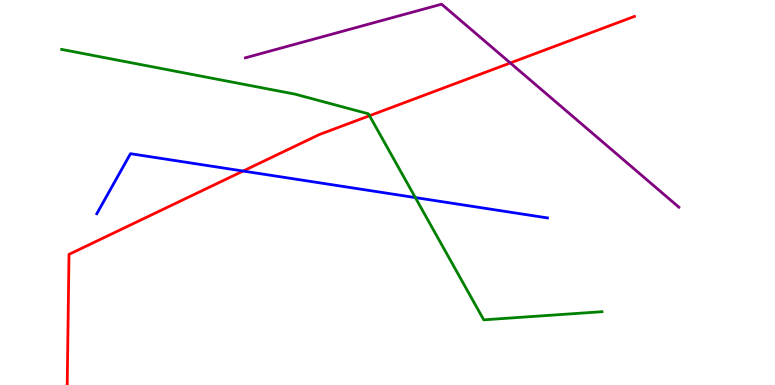[{'lines': ['blue', 'red'], 'intersections': [{'x': 3.14, 'y': 5.56}]}, {'lines': ['green', 'red'], 'intersections': [{'x': 4.77, 'y': 6.99}]}, {'lines': ['purple', 'red'], 'intersections': [{'x': 6.58, 'y': 8.36}]}, {'lines': ['blue', 'green'], 'intersections': [{'x': 5.36, 'y': 4.87}]}, {'lines': ['blue', 'purple'], 'intersections': []}, {'lines': ['green', 'purple'], 'intersections': []}]